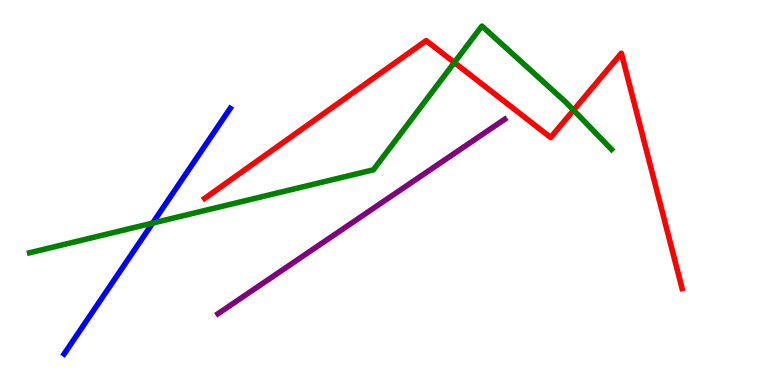[{'lines': ['blue', 'red'], 'intersections': []}, {'lines': ['green', 'red'], 'intersections': [{'x': 5.86, 'y': 8.38}, {'x': 7.4, 'y': 7.14}]}, {'lines': ['purple', 'red'], 'intersections': []}, {'lines': ['blue', 'green'], 'intersections': [{'x': 1.97, 'y': 4.21}]}, {'lines': ['blue', 'purple'], 'intersections': []}, {'lines': ['green', 'purple'], 'intersections': []}]